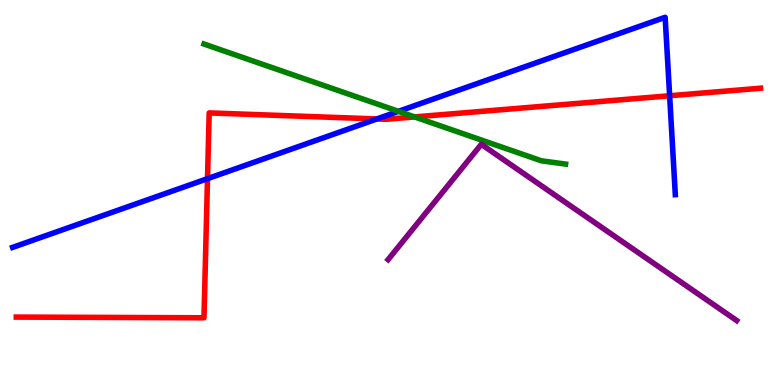[{'lines': ['blue', 'red'], 'intersections': [{'x': 2.68, 'y': 5.36}, {'x': 4.86, 'y': 6.91}, {'x': 8.64, 'y': 7.51}]}, {'lines': ['green', 'red'], 'intersections': [{'x': 5.35, 'y': 6.96}]}, {'lines': ['purple', 'red'], 'intersections': []}, {'lines': ['blue', 'green'], 'intersections': [{'x': 5.14, 'y': 7.11}]}, {'lines': ['blue', 'purple'], 'intersections': []}, {'lines': ['green', 'purple'], 'intersections': []}]